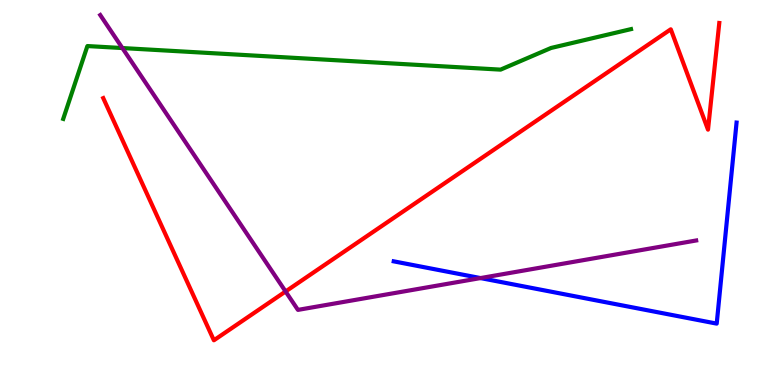[{'lines': ['blue', 'red'], 'intersections': []}, {'lines': ['green', 'red'], 'intersections': []}, {'lines': ['purple', 'red'], 'intersections': [{'x': 3.69, 'y': 2.43}]}, {'lines': ['blue', 'green'], 'intersections': []}, {'lines': ['blue', 'purple'], 'intersections': [{'x': 6.2, 'y': 2.78}]}, {'lines': ['green', 'purple'], 'intersections': [{'x': 1.58, 'y': 8.75}]}]